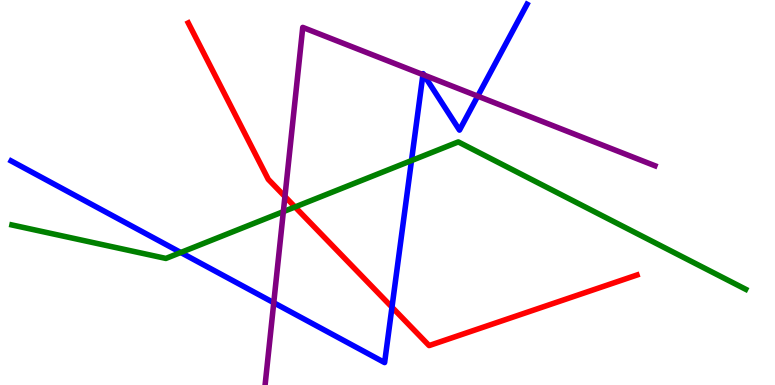[{'lines': ['blue', 'red'], 'intersections': [{'x': 5.06, 'y': 2.02}]}, {'lines': ['green', 'red'], 'intersections': [{'x': 3.81, 'y': 4.62}]}, {'lines': ['purple', 'red'], 'intersections': [{'x': 3.68, 'y': 4.89}]}, {'lines': ['blue', 'green'], 'intersections': [{'x': 2.33, 'y': 3.44}, {'x': 5.31, 'y': 5.83}]}, {'lines': ['blue', 'purple'], 'intersections': [{'x': 3.53, 'y': 2.14}, {'x': 5.46, 'y': 8.06}, {'x': 5.47, 'y': 8.05}, {'x': 6.16, 'y': 7.5}]}, {'lines': ['green', 'purple'], 'intersections': [{'x': 3.66, 'y': 4.5}]}]